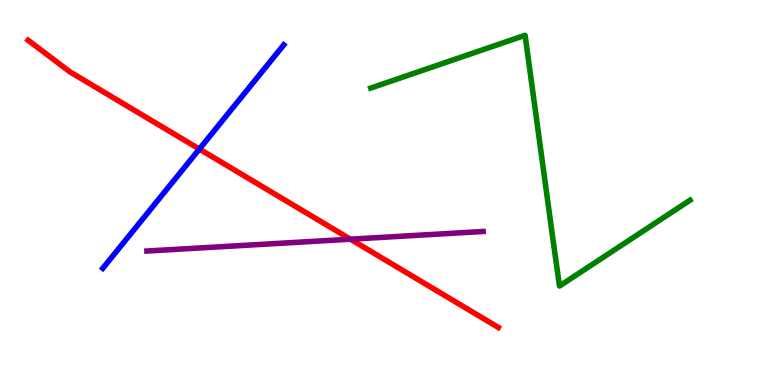[{'lines': ['blue', 'red'], 'intersections': [{'x': 2.57, 'y': 6.13}]}, {'lines': ['green', 'red'], 'intersections': []}, {'lines': ['purple', 'red'], 'intersections': [{'x': 4.52, 'y': 3.79}]}, {'lines': ['blue', 'green'], 'intersections': []}, {'lines': ['blue', 'purple'], 'intersections': []}, {'lines': ['green', 'purple'], 'intersections': []}]